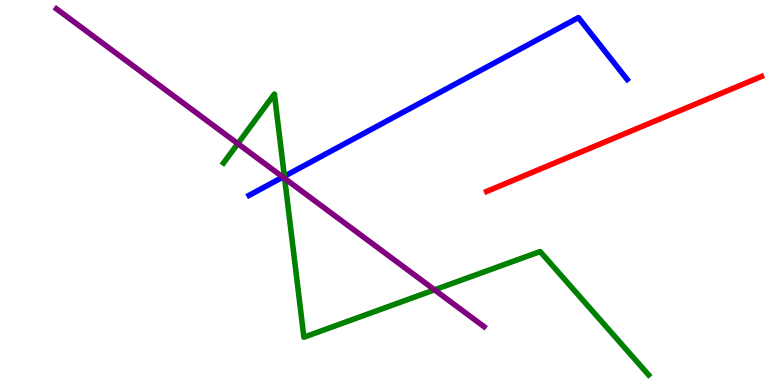[{'lines': ['blue', 'red'], 'intersections': []}, {'lines': ['green', 'red'], 'intersections': []}, {'lines': ['purple', 'red'], 'intersections': []}, {'lines': ['blue', 'green'], 'intersections': [{'x': 3.67, 'y': 5.42}]}, {'lines': ['blue', 'purple'], 'intersections': [{'x': 3.65, 'y': 5.4}]}, {'lines': ['green', 'purple'], 'intersections': [{'x': 3.07, 'y': 6.27}, {'x': 3.67, 'y': 5.37}, {'x': 5.61, 'y': 2.47}]}]